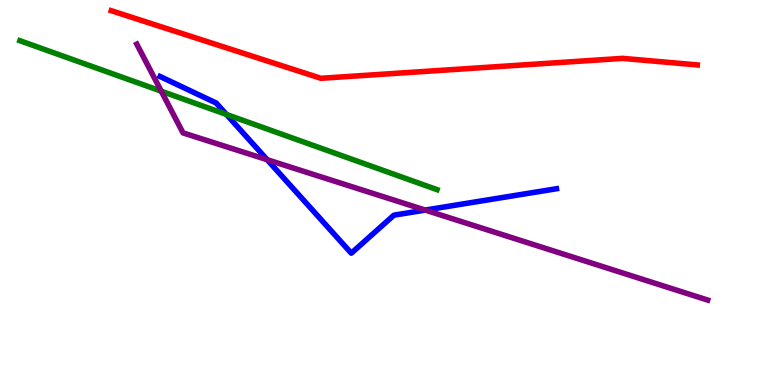[{'lines': ['blue', 'red'], 'intersections': []}, {'lines': ['green', 'red'], 'intersections': []}, {'lines': ['purple', 'red'], 'intersections': []}, {'lines': ['blue', 'green'], 'intersections': [{'x': 2.92, 'y': 7.03}]}, {'lines': ['blue', 'purple'], 'intersections': [{'x': 3.45, 'y': 5.85}, {'x': 5.49, 'y': 4.54}]}, {'lines': ['green', 'purple'], 'intersections': [{'x': 2.08, 'y': 7.63}]}]